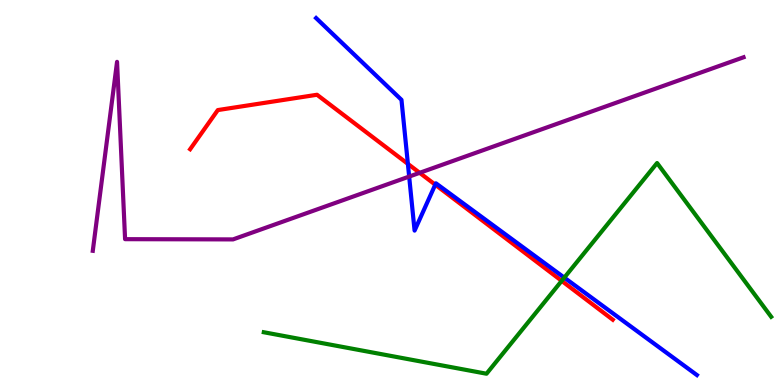[{'lines': ['blue', 'red'], 'intersections': [{'x': 5.26, 'y': 5.74}, {'x': 5.62, 'y': 5.2}]}, {'lines': ['green', 'red'], 'intersections': [{'x': 7.25, 'y': 2.71}]}, {'lines': ['purple', 'red'], 'intersections': [{'x': 5.41, 'y': 5.51}]}, {'lines': ['blue', 'green'], 'intersections': [{'x': 7.28, 'y': 2.79}]}, {'lines': ['blue', 'purple'], 'intersections': [{'x': 5.28, 'y': 5.41}]}, {'lines': ['green', 'purple'], 'intersections': []}]